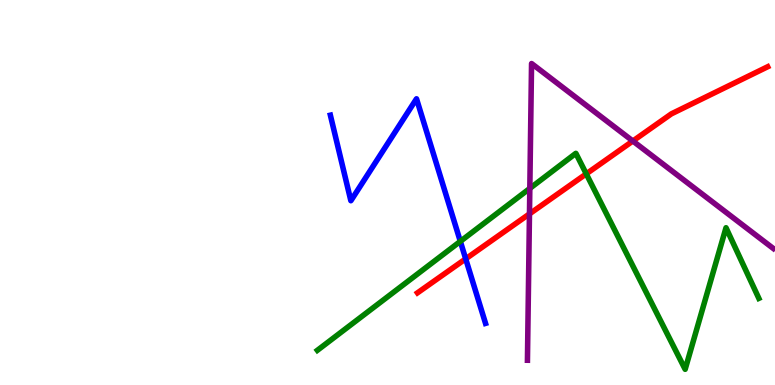[{'lines': ['blue', 'red'], 'intersections': [{'x': 6.01, 'y': 3.28}]}, {'lines': ['green', 'red'], 'intersections': [{'x': 7.56, 'y': 5.48}]}, {'lines': ['purple', 'red'], 'intersections': [{'x': 6.83, 'y': 4.44}, {'x': 8.17, 'y': 6.34}]}, {'lines': ['blue', 'green'], 'intersections': [{'x': 5.94, 'y': 3.73}]}, {'lines': ['blue', 'purple'], 'intersections': []}, {'lines': ['green', 'purple'], 'intersections': [{'x': 6.84, 'y': 5.11}]}]